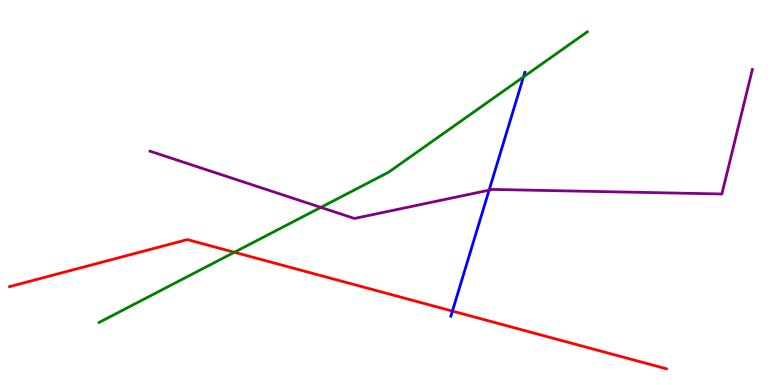[{'lines': ['blue', 'red'], 'intersections': [{'x': 5.84, 'y': 1.92}]}, {'lines': ['green', 'red'], 'intersections': [{'x': 3.02, 'y': 3.45}]}, {'lines': ['purple', 'red'], 'intersections': []}, {'lines': ['blue', 'green'], 'intersections': [{'x': 6.75, 'y': 8.0}]}, {'lines': ['blue', 'purple'], 'intersections': [{'x': 6.31, 'y': 5.06}]}, {'lines': ['green', 'purple'], 'intersections': [{'x': 4.14, 'y': 4.61}]}]